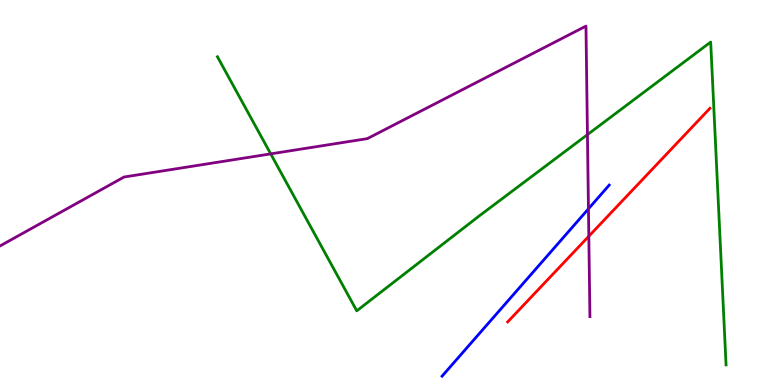[{'lines': ['blue', 'red'], 'intersections': []}, {'lines': ['green', 'red'], 'intersections': []}, {'lines': ['purple', 'red'], 'intersections': [{'x': 7.6, 'y': 3.86}]}, {'lines': ['blue', 'green'], 'intersections': []}, {'lines': ['blue', 'purple'], 'intersections': [{'x': 7.59, 'y': 4.58}]}, {'lines': ['green', 'purple'], 'intersections': [{'x': 3.49, 'y': 6.0}, {'x': 7.58, 'y': 6.5}]}]